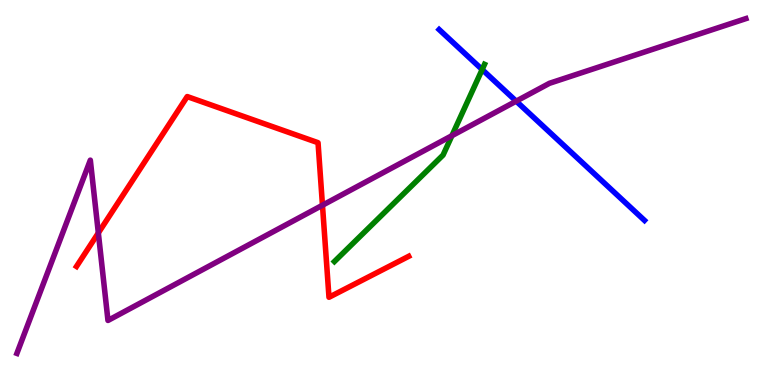[{'lines': ['blue', 'red'], 'intersections': []}, {'lines': ['green', 'red'], 'intersections': []}, {'lines': ['purple', 'red'], 'intersections': [{'x': 1.27, 'y': 3.95}, {'x': 4.16, 'y': 4.67}]}, {'lines': ['blue', 'green'], 'intersections': [{'x': 6.22, 'y': 8.19}]}, {'lines': ['blue', 'purple'], 'intersections': [{'x': 6.66, 'y': 7.37}]}, {'lines': ['green', 'purple'], 'intersections': [{'x': 5.83, 'y': 6.48}]}]